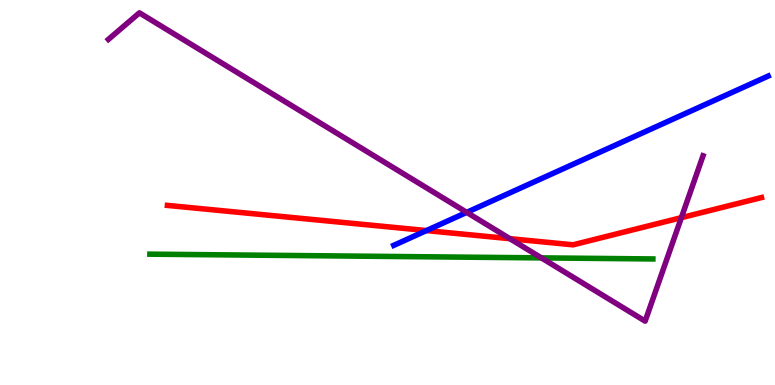[{'lines': ['blue', 'red'], 'intersections': [{'x': 5.5, 'y': 4.01}]}, {'lines': ['green', 'red'], 'intersections': []}, {'lines': ['purple', 'red'], 'intersections': [{'x': 6.58, 'y': 3.8}, {'x': 8.79, 'y': 4.35}]}, {'lines': ['blue', 'green'], 'intersections': []}, {'lines': ['blue', 'purple'], 'intersections': [{'x': 6.02, 'y': 4.48}]}, {'lines': ['green', 'purple'], 'intersections': [{'x': 6.99, 'y': 3.3}]}]